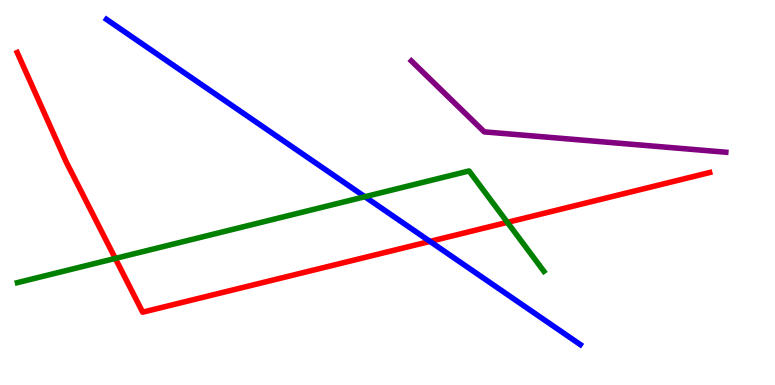[{'lines': ['blue', 'red'], 'intersections': [{'x': 5.55, 'y': 3.73}]}, {'lines': ['green', 'red'], 'intersections': [{'x': 1.49, 'y': 3.29}, {'x': 6.55, 'y': 4.22}]}, {'lines': ['purple', 'red'], 'intersections': []}, {'lines': ['blue', 'green'], 'intersections': [{'x': 4.71, 'y': 4.89}]}, {'lines': ['blue', 'purple'], 'intersections': []}, {'lines': ['green', 'purple'], 'intersections': []}]